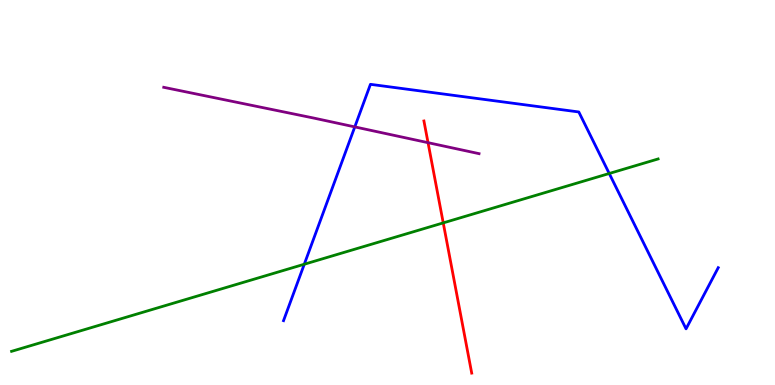[{'lines': ['blue', 'red'], 'intersections': []}, {'lines': ['green', 'red'], 'intersections': [{'x': 5.72, 'y': 4.21}]}, {'lines': ['purple', 'red'], 'intersections': [{'x': 5.52, 'y': 6.29}]}, {'lines': ['blue', 'green'], 'intersections': [{'x': 3.93, 'y': 3.14}, {'x': 7.86, 'y': 5.49}]}, {'lines': ['blue', 'purple'], 'intersections': [{'x': 4.58, 'y': 6.7}]}, {'lines': ['green', 'purple'], 'intersections': []}]